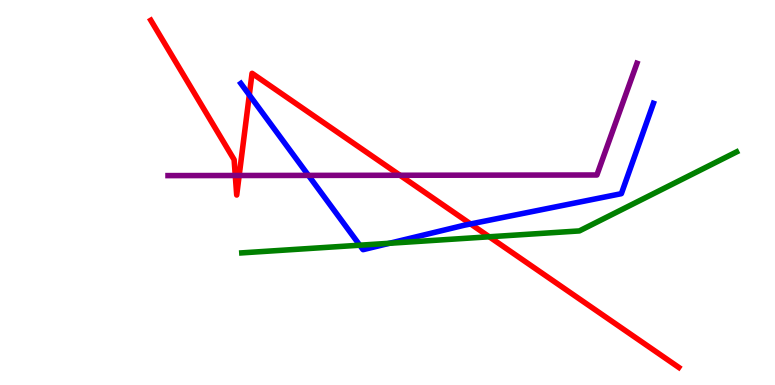[{'lines': ['blue', 'red'], 'intersections': [{'x': 3.22, 'y': 7.53}, {'x': 6.07, 'y': 4.18}]}, {'lines': ['green', 'red'], 'intersections': [{'x': 6.31, 'y': 3.85}]}, {'lines': ['purple', 'red'], 'intersections': [{'x': 3.04, 'y': 5.44}, {'x': 3.09, 'y': 5.44}, {'x': 5.16, 'y': 5.45}]}, {'lines': ['blue', 'green'], 'intersections': [{'x': 4.64, 'y': 3.63}, {'x': 5.03, 'y': 3.68}]}, {'lines': ['blue', 'purple'], 'intersections': [{'x': 3.98, 'y': 5.44}]}, {'lines': ['green', 'purple'], 'intersections': []}]